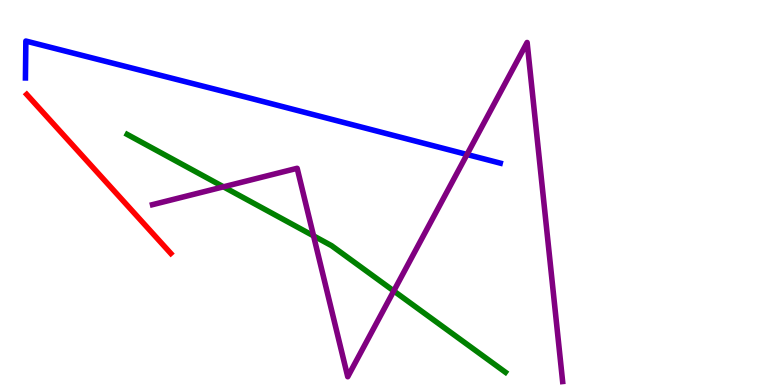[{'lines': ['blue', 'red'], 'intersections': []}, {'lines': ['green', 'red'], 'intersections': []}, {'lines': ['purple', 'red'], 'intersections': []}, {'lines': ['blue', 'green'], 'intersections': []}, {'lines': ['blue', 'purple'], 'intersections': [{'x': 6.03, 'y': 5.99}]}, {'lines': ['green', 'purple'], 'intersections': [{'x': 2.88, 'y': 5.15}, {'x': 4.05, 'y': 3.87}, {'x': 5.08, 'y': 2.44}]}]